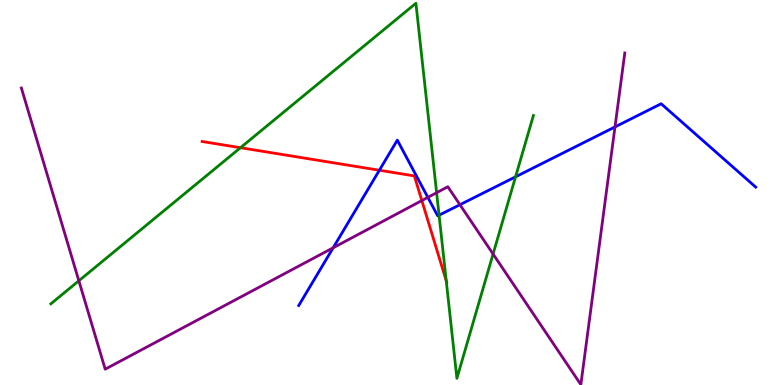[{'lines': ['blue', 'red'], 'intersections': [{'x': 4.9, 'y': 5.58}]}, {'lines': ['green', 'red'], 'intersections': [{'x': 3.1, 'y': 6.16}, {'x': 5.76, 'y': 2.71}]}, {'lines': ['purple', 'red'], 'intersections': [{'x': 5.44, 'y': 4.79}]}, {'lines': ['blue', 'green'], 'intersections': [{'x': 5.67, 'y': 4.41}, {'x': 6.65, 'y': 5.41}]}, {'lines': ['blue', 'purple'], 'intersections': [{'x': 4.3, 'y': 3.56}, {'x': 5.52, 'y': 4.87}, {'x': 5.93, 'y': 4.68}, {'x': 7.94, 'y': 6.7}]}, {'lines': ['green', 'purple'], 'intersections': [{'x': 1.02, 'y': 2.71}, {'x': 5.63, 'y': 4.99}, {'x': 6.36, 'y': 3.4}]}]